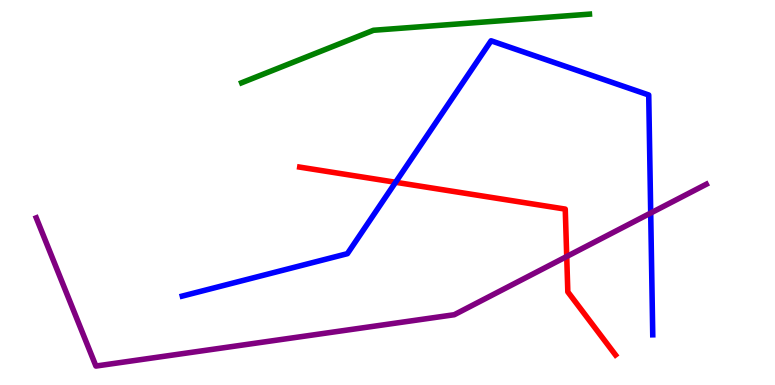[{'lines': ['blue', 'red'], 'intersections': [{'x': 5.1, 'y': 5.27}]}, {'lines': ['green', 'red'], 'intersections': []}, {'lines': ['purple', 'red'], 'intersections': [{'x': 7.31, 'y': 3.34}]}, {'lines': ['blue', 'green'], 'intersections': []}, {'lines': ['blue', 'purple'], 'intersections': [{'x': 8.4, 'y': 4.47}]}, {'lines': ['green', 'purple'], 'intersections': []}]